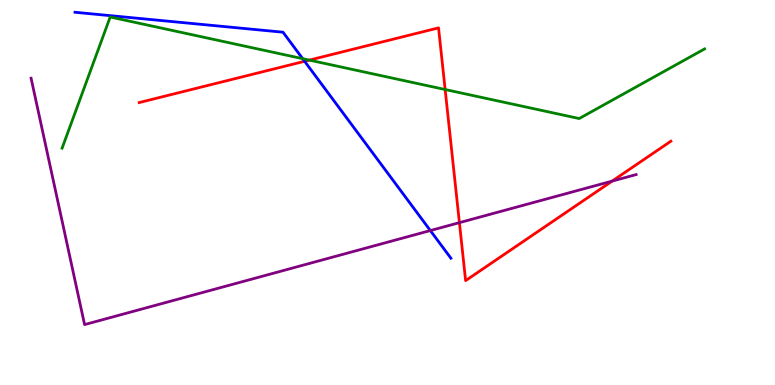[{'lines': ['blue', 'red'], 'intersections': [{'x': 3.93, 'y': 8.41}]}, {'lines': ['green', 'red'], 'intersections': [{'x': 3.99, 'y': 8.44}, {'x': 5.74, 'y': 7.67}]}, {'lines': ['purple', 'red'], 'intersections': [{'x': 5.93, 'y': 4.22}, {'x': 7.9, 'y': 5.3}]}, {'lines': ['blue', 'green'], 'intersections': [{'x': 3.91, 'y': 8.48}]}, {'lines': ['blue', 'purple'], 'intersections': [{'x': 5.55, 'y': 4.01}]}, {'lines': ['green', 'purple'], 'intersections': []}]